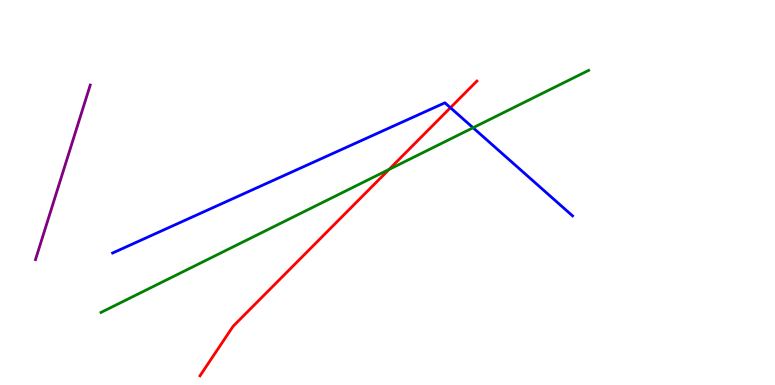[{'lines': ['blue', 'red'], 'intersections': [{'x': 5.81, 'y': 7.2}]}, {'lines': ['green', 'red'], 'intersections': [{'x': 5.02, 'y': 5.6}]}, {'lines': ['purple', 'red'], 'intersections': []}, {'lines': ['blue', 'green'], 'intersections': [{'x': 6.1, 'y': 6.68}]}, {'lines': ['blue', 'purple'], 'intersections': []}, {'lines': ['green', 'purple'], 'intersections': []}]